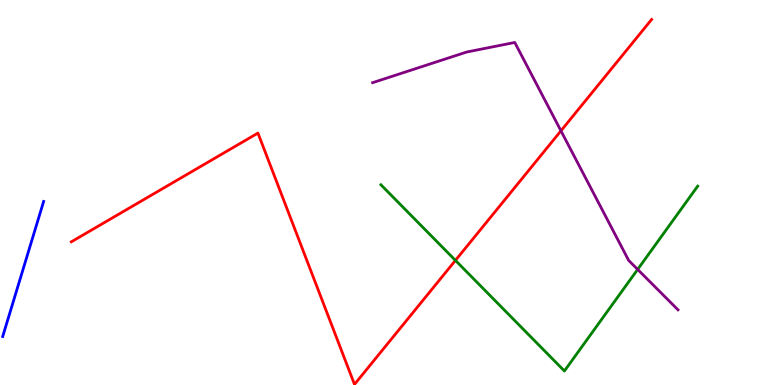[{'lines': ['blue', 'red'], 'intersections': []}, {'lines': ['green', 'red'], 'intersections': [{'x': 5.88, 'y': 3.24}]}, {'lines': ['purple', 'red'], 'intersections': [{'x': 7.24, 'y': 6.6}]}, {'lines': ['blue', 'green'], 'intersections': []}, {'lines': ['blue', 'purple'], 'intersections': []}, {'lines': ['green', 'purple'], 'intersections': [{'x': 8.23, 'y': 3.0}]}]